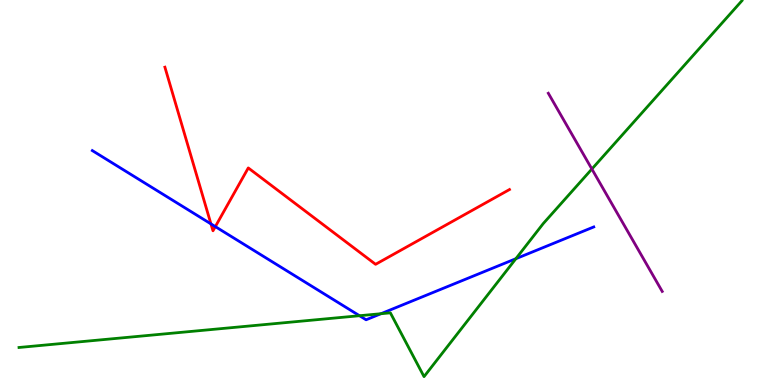[{'lines': ['blue', 'red'], 'intersections': [{'x': 2.72, 'y': 4.18}, {'x': 2.78, 'y': 4.11}]}, {'lines': ['green', 'red'], 'intersections': []}, {'lines': ['purple', 'red'], 'intersections': []}, {'lines': ['blue', 'green'], 'intersections': [{'x': 4.64, 'y': 1.8}, {'x': 4.92, 'y': 1.85}, {'x': 6.66, 'y': 3.28}]}, {'lines': ['blue', 'purple'], 'intersections': []}, {'lines': ['green', 'purple'], 'intersections': [{'x': 7.64, 'y': 5.61}]}]